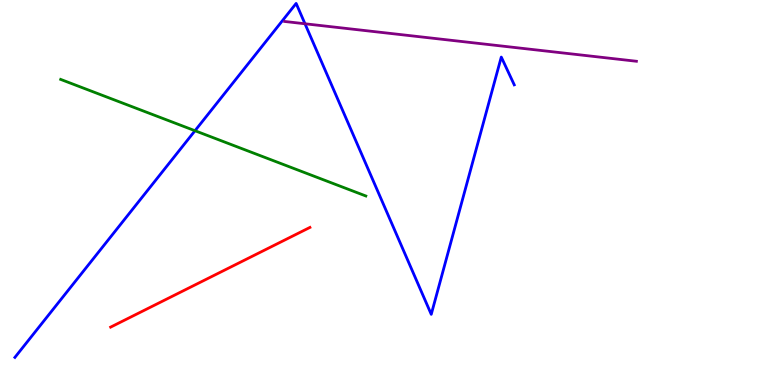[{'lines': ['blue', 'red'], 'intersections': []}, {'lines': ['green', 'red'], 'intersections': []}, {'lines': ['purple', 'red'], 'intersections': []}, {'lines': ['blue', 'green'], 'intersections': [{'x': 2.52, 'y': 6.6}]}, {'lines': ['blue', 'purple'], 'intersections': [{'x': 3.94, 'y': 9.38}]}, {'lines': ['green', 'purple'], 'intersections': []}]